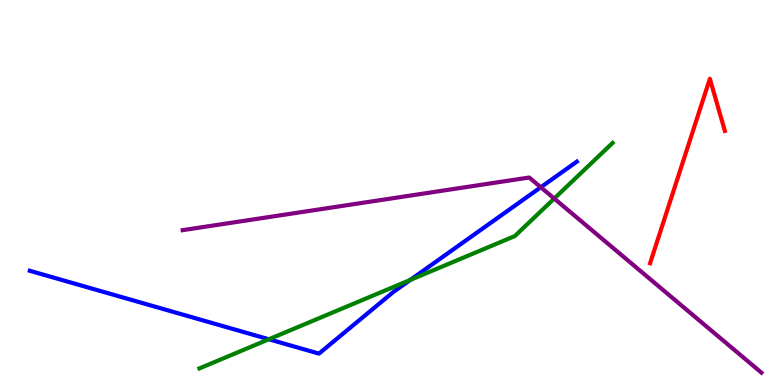[{'lines': ['blue', 'red'], 'intersections': []}, {'lines': ['green', 'red'], 'intersections': []}, {'lines': ['purple', 'red'], 'intersections': []}, {'lines': ['blue', 'green'], 'intersections': [{'x': 3.47, 'y': 1.19}, {'x': 5.29, 'y': 2.73}]}, {'lines': ['blue', 'purple'], 'intersections': [{'x': 6.98, 'y': 5.14}]}, {'lines': ['green', 'purple'], 'intersections': [{'x': 7.15, 'y': 4.84}]}]